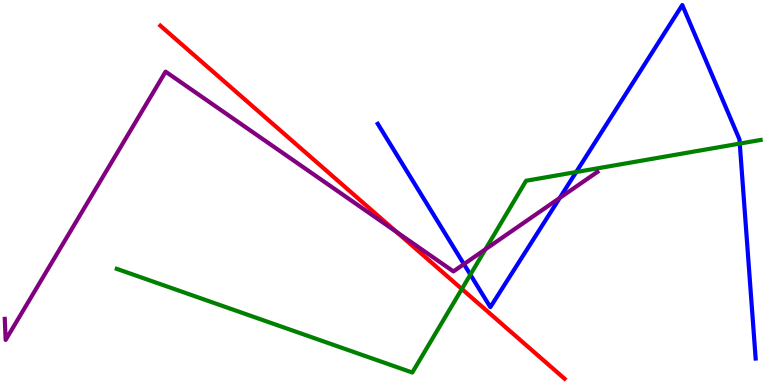[{'lines': ['blue', 'red'], 'intersections': []}, {'lines': ['green', 'red'], 'intersections': [{'x': 5.96, 'y': 2.49}]}, {'lines': ['purple', 'red'], 'intersections': [{'x': 5.12, 'y': 3.98}]}, {'lines': ['blue', 'green'], 'intersections': [{'x': 6.07, 'y': 2.87}, {'x': 7.43, 'y': 5.53}, {'x': 9.55, 'y': 6.27}]}, {'lines': ['blue', 'purple'], 'intersections': [{'x': 5.99, 'y': 3.14}, {'x': 7.22, 'y': 4.86}]}, {'lines': ['green', 'purple'], 'intersections': [{'x': 6.26, 'y': 3.53}]}]